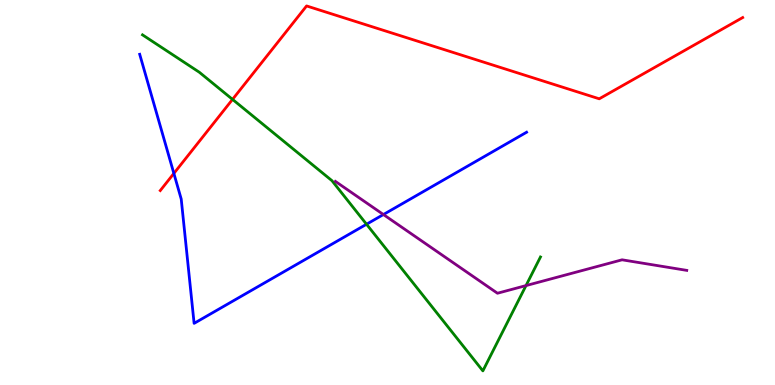[{'lines': ['blue', 'red'], 'intersections': [{'x': 2.24, 'y': 5.5}]}, {'lines': ['green', 'red'], 'intersections': [{'x': 3.0, 'y': 7.42}]}, {'lines': ['purple', 'red'], 'intersections': []}, {'lines': ['blue', 'green'], 'intersections': [{'x': 4.73, 'y': 4.18}]}, {'lines': ['blue', 'purple'], 'intersections': [{'x': 4.95, 'y': 4.43}]}, {'lines': ['green', 'purple'], 'intersections': [{'x': 6.79, 'y': 2.58}]}]